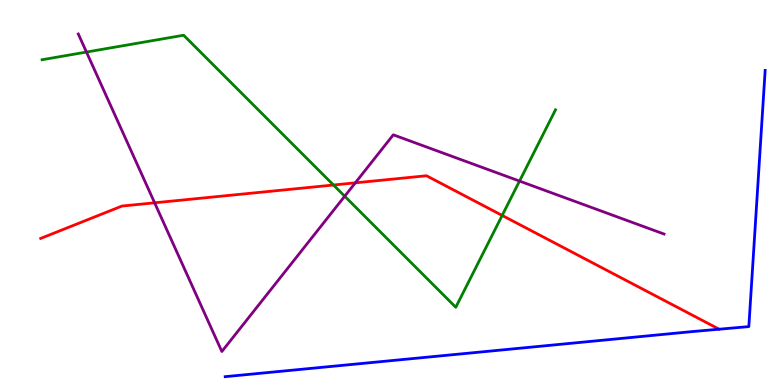[{'lines': ['blue', 'red'], 'intersections': []}, {'lines': ['green', 'red'], 'intersections': [{'x': 4.3, 'y': 5.19}, {'x': 6.48, 'y': 4.4}]}, {'lines': ['purple', 'red'], 'intersections': [{'x': 2.0, 'y': 4.73}, {'x': 4.58, 'y': 5.25}]}, {'lines': ['blue', 'green'], 'intersections': []}, {'lines': ['blue', 'purple'], 'intersections': []}, {'lines': ['green', 'purple'], 'intersections': [{'x': 1.12, 'y': 8.65}, {'x': 4.45, 'y': 4.9}, {'x': 6.7, 'y': 5.3}]}]